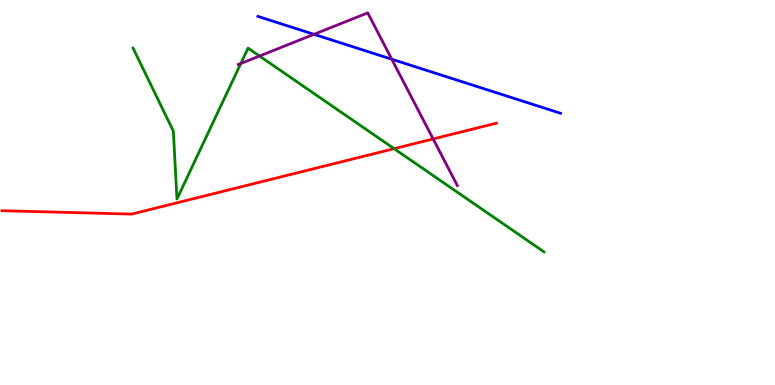[{'lines': ['blue', 'red'], 'intersections': []}, {'lines': ['green', 'red'], 'intersections': [{'x': 5.09, 'y': 6.14}]}, {'lines': ['purple', 'red'], 'intersections': [{'x': 5.59, 'y': 6.39}]}, {'lines': ['blue', 'green'], 'intersections': []}, {'lines': ['blue', 'purple'], 'intersections': [{'x': 4.05, 'y': 9.11}, {'x': 5.06, 'y': 8.46}]}, {'lines': ['green', 'purple'], 'intersections': [{'x': 3.11, 'y': 8.35}, {'x': 3.35, 'y': 8.54}]}]